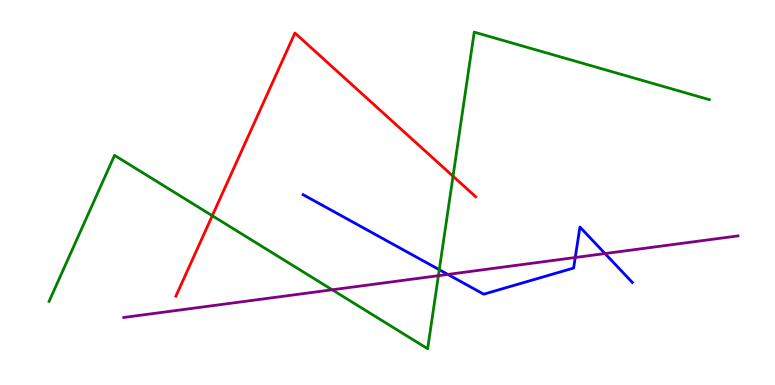[{'lines': ['blue', 'red'], 'intersections': []}, {'lines': ['green', 'red'], 'intersections': [{'x': 2.74, 'y': 4.4}, {'x': 5.85, 'y': 5.42}]}, {'lines': ['purple', 'red'], 'intersections': []}, {'lines': ['blue', 'green'], 'intersections': [{'x': 5.67, 'y': 2.99}]}, {'lines': ['blue', 'purple'], 'intersections': [{'x': 5.78, 'y': 2.87}, {'x': 7.42, 'y': 3.31}, {'x': 7.81, 'y': 3.41}]}, {'lines': ['green', 'purple'], 'intersections': [{'x': 4.29, 'y': 2.47}, {'x': 5.66, 'y': 2.84}]}]